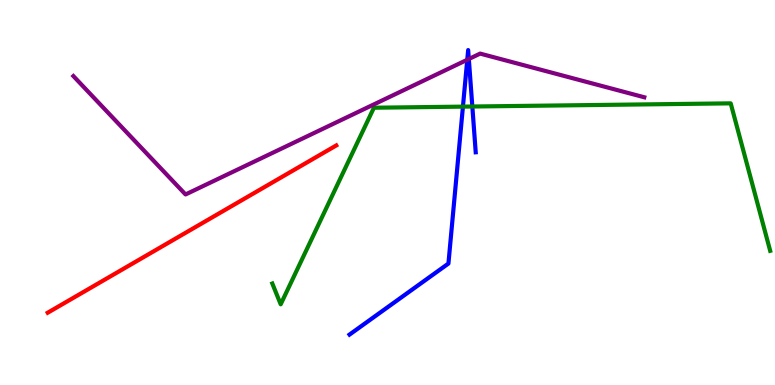[{'lines': ['blue', 'red'], 'intersections': []}, {'lines': ['green', 'red'], 'intersections': []}, {'lines': ['purple', 'red'], 'intersections': []}, {'lines': ['blue', 'green'], 'intersections': [{'x': 5.97, 'y': 7.23}, {'x': 6.09, 'y': 7.23}]}, {'lines': ['blue', 'purple'], 'intersections': [{'x': 6.03, 'y': 8.45}, {'x': 6.05, 'y': 8.47}]}, {'lines': ['green', 'purple'], 'intersections': []}]